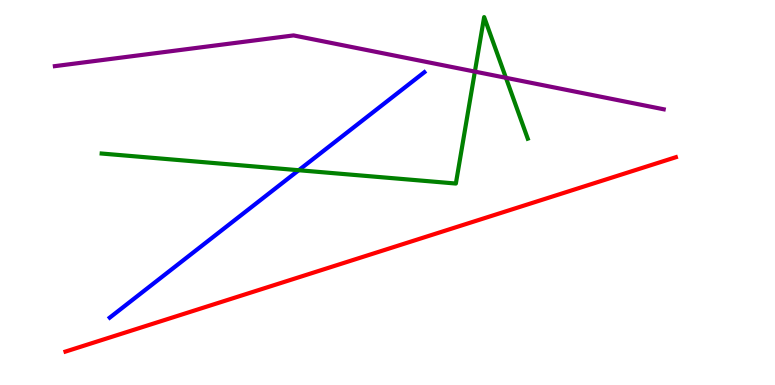[{'lines': ['blue', 'red'], 'intersections': []}, {'lines': ['green', 'red'], 'intersections': []}, {'lines': ['purple', 'red'], 'intersections': []}, {'lines': ['blue', 'green'], 'intersections': [{'x': 3.85, 'y': 5.58}]}, {'lines': ['blue', 'purple'], 'intersections': []}, {'lines': ['green', 'purple'], 'intersections': [{'x': 6.13, 'y': 8.14}, {'x': 6.53, 'y': 7.98}]}]